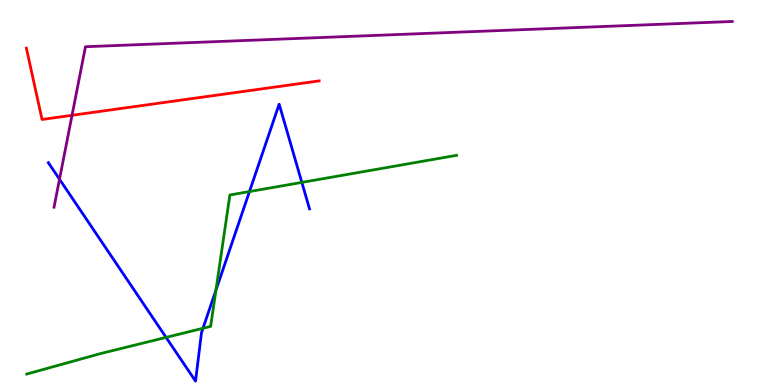[{'lines': ['blue', 'red'], 'intersections': []}, {'lines': ['green', 'red'], 'intersections': []}, {'lines': ['purple', 'red'], 'intersections': [{'x': 0.929, 'y': 7.01}]}, {'lines': ['blue', 'green'], 'intersections': [{'x': 2.14, 'y': 1.24}, {'x': 2.62, 'y': 1.47}, {'x': 2.79, 'y': 2.46}, {'x': 3.22, 'y': 5.02}, {'x': 3.89, 'y': 5.26}]}, {'lines': ['blue', 'purple'], 'intersections': [{'x': 0.768, 'y': 5.34}]}, {'lines': ['green', 'purple'], 'intersections': []}]